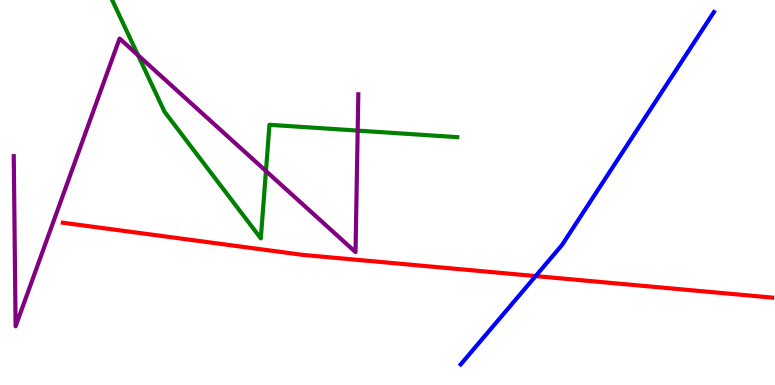[{'lines': ['blue', 'red'], 'intersections': [{'x': 6.91, 'y': 2.83}]}, {'lines': ['green', 'red'], 'intersections': []}, {'lines': ['purple', 'red'], 'intersections': []}, {'lines': ['blue', 'green'], 'intersections': []}, {'lines': ['blue', 'purple'], 'intersections': []}, {'lines': ['green', 'purple'], 'intersections': [{'x': 1.78, 'y': 8.56}, {'x': 3.43, 'y': 5.56}, {'x': 4.62, 'y': 6.61}]}]